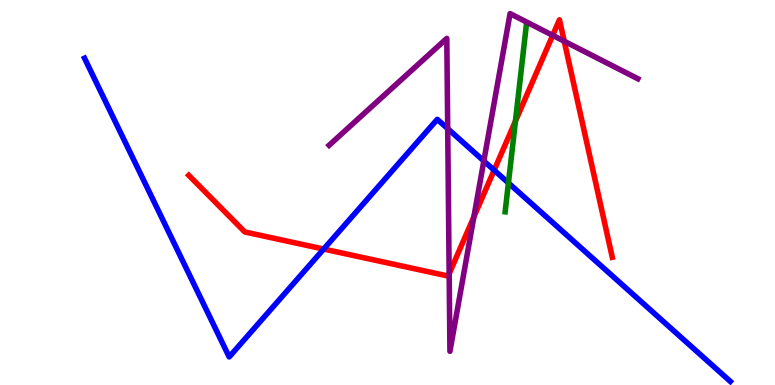[{'lines': ['blue', 'red'], 'intersections': [{'x': 4.18, 'y': 3.53}, {'x': 6.38, 'y': 5.58}]}, {'lines': ['green', 'red'], 'intersections': [{'x': 6.65, 'y': 6.85}]}, {'lines': ['purple', 'red'], 'intersections': [{'x': 5.8, 'y': 2.89}, {'x': 6.11, 'y': 4.37}, {'x': 7.13, 'y': 9.08}, {'x': 7.28, 'y': 8.93}]}, {'lines': ['blue', 'green'], 'intersections': [{'x': 6.56, 'y': 5.25}]}, {'lines': ['blue', 'purple'], 'intersections': [{'x': 5.78, 'y': 6.66}, {'x': 6.24, 'y': 5.82}]}, {'lines': ['green', 'purple'], 'intersections': []}]